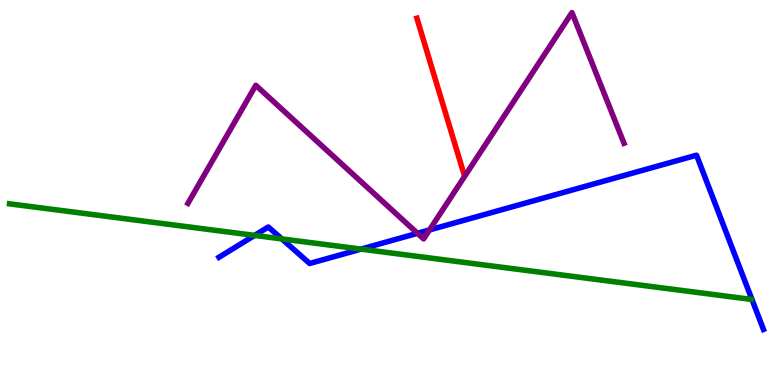[{'lines': ['blue', 'red'], 'intersections': []}, {'lines': ['green', 'red'], 'intersections': []}, {'lines': ['purple', 'red'], 'intersections': []}, {'lines': ['blue', 'green'], 'intersections': [{'x': 3.29, 'y': 3.89}, {'x': 3.64, 'y': 3.79}, {'x': 4.66, 'y': 3.53}]}, {'lines': ['blue', 'purple'], 'intersections': [{'x': 5.39, 'y': 3.94}, {'x': 5.54, 'y': 4.03}]}, {'lines': ['green', 'purple'], 'intersections': []}]